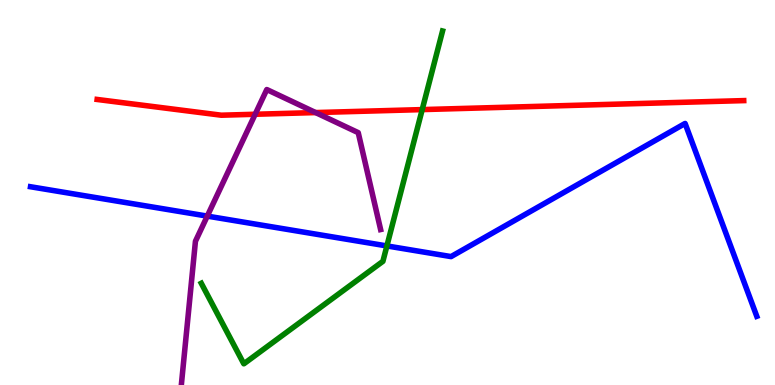[{'lines': ['blue', 'red'], 'intersections': []}, {'lines': ['green', 'red'], 'intersections': [{'x': 5.45, 'y': 7.15}]}, {'lines': ['purple', 'red'], 'intersections': [{'x': 3.29, 'y': 7.03}, {'x': 4.07, 'y': 7.08}]}, {'lines': ['blue', 'green'], 'intersections': [{'x': 4.99, 'y': 3.61}]}, {'lines': ['blue', 'purple'], 'intersections': [{'x': 2.67, 'y': 4.39}]}, {'lines': ['green', 'purple'], 'intersections': []}]